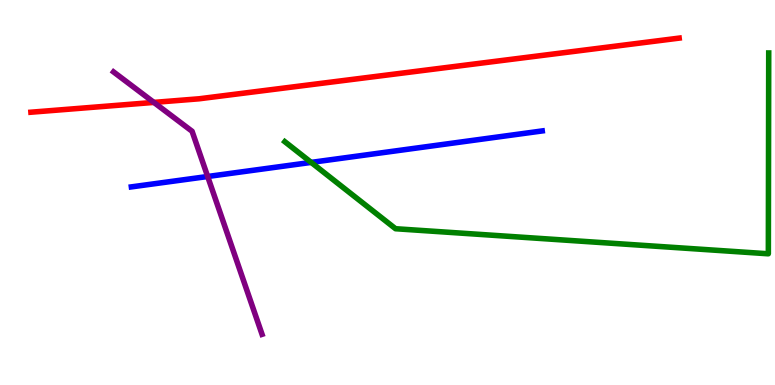[{'lines': ['blue', 'red'], 'intersections': []}, {'lines': ['green', 'red'], 'intersections': []}, {'lines': ['purple', 'red'], 'intersections': [{'x': 1.99, 'y': 7.34}]}, {'lines': ['blue', 'green'], 'intersections': [{'x': 4.02, 'y': 5.78}]}, {'lines': ['blue', 'purple'], 'intersections': [{'x': 2.68, 'y': 5.42}]}, {'lines': ['green', 'purple'], 'intersections': []}]